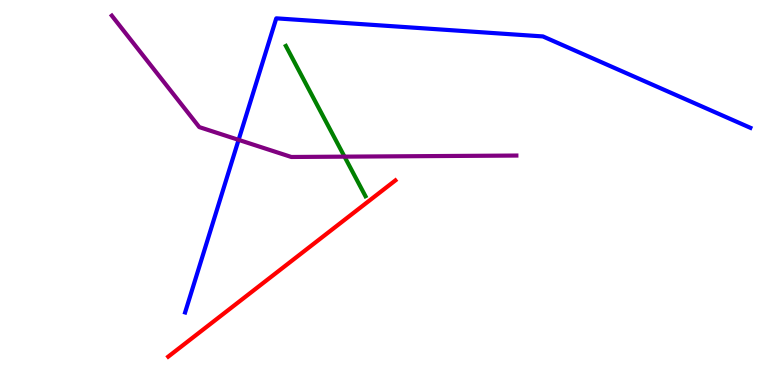[{'lines': ['blue', 'red'], 'intersections': []}, {'lines': ['green', 'red'], 'intersections': []}, {'lines': ['purple', 'red'], 'intersections': []}, {'lines': ['blue', 'green'], 'intersections': []}, {'lines': ['blue', 'purple'], 'intersections': [{'x': 3.08, 'y': 6.37}]}, {'lines': ['green', 'purple'], 'intersections': [{'x': 4.45, 'y': 5.93}]}]